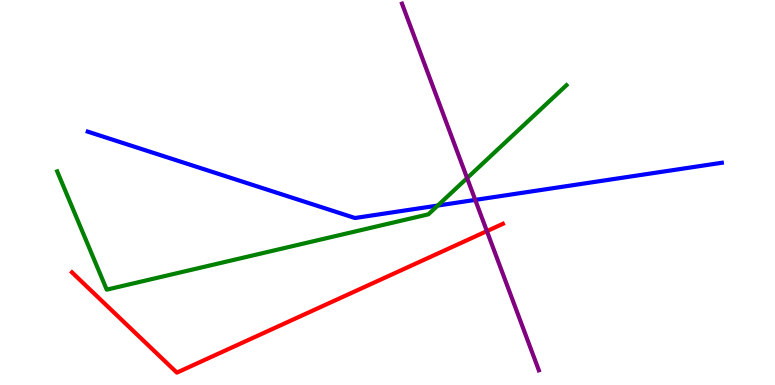[{'lines': ['blue', 'red'], 'intersections': []}, {'lines': ['green', 'red'], 'intersections': []}, {'lines': ['purple', 'red'], 'intersections': [{'x': 6.28, 'y': 4.0}]}, {'lines': ['blue', 'green'], 'intersections': [{'x': 5.65, 'y': 4.66}]}, {'lines': ['blue', 'purple'], 'intersections': [{'x': 6.13, 'y': 4.81}]}, {'lines': ['green', 'purple'], 'intersections': [{'x': 6.03, 'y': 5.37}]}]